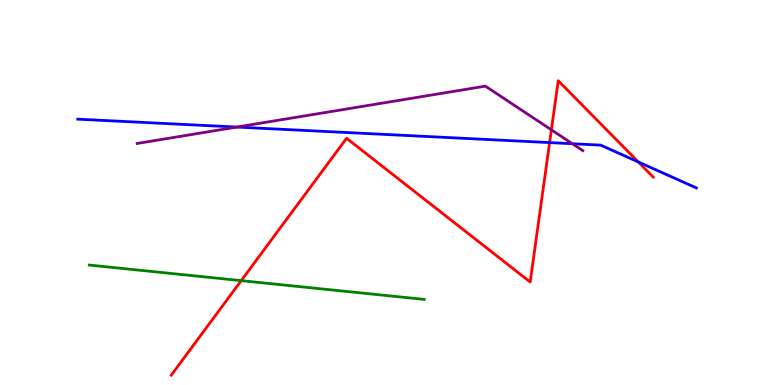[{'lines': ['blue', 'red'], 'intersections': [{'x': 7.09, 'y': 6.3}, {'x': 8.24, 'y': 5.79}]}, {'lines': ['green', 'red'], 'intersections': [{'x': 3.11, 'y': 2.71}]}, {'lines': ['purple', 'red'], 'intersections': [{'x': 7.11, 'y': 6.63}]}, {'lines': ['blue', 'green'], 'intersections': []}, {'lines': ['blue', 'purple'], 'intersections': [{'x': 3.06, 'y': 6.7}, {'x': 7.39, 'y': 6.27}]}, {'lines': ['green', 'purple'], 'intersections': []}]